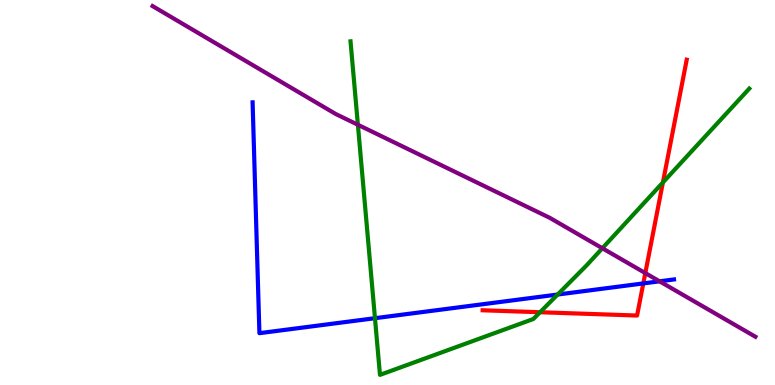[{'lines': ['blue', 'red'], 'intersections': [{'x': 8.3, 'y': 2.64}]}, {'lines': ['green', 'red'], 'intersections': [{'x': 6.97, 'y': 1.89}, {'x': 8.55, 'y': 5.26}]}, {'lines': ['purple', 'red'], 'intersections': [{'x': 8.33, 'y': 2.91}]}, {'lines': ['blue', 'green'], 'intersections': [{'x': 4.84, 'y': 1.73}, {'x': 7.2, 'y': 2.35}]}, {'lines': ['blue', 'purple'], 'intersections': [{'x': 8.51, 'y': 2.69}]}, {'lines': ['green', 'purple'], 'intersections': [{'x': 4.62, 'y': 6.76}, {'x': 7.77, 'y': 3.55}]}]